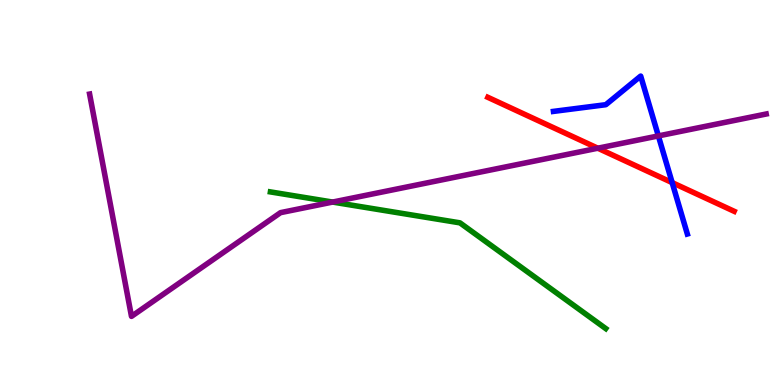[{'lines': ['blue', 'red'], 'intersections': [{'x': 8.67, 'y': 5.26}]}, {'lines': ['green', 'red'], 'intersections': []}, {'lines': ['purple', 'red'], 'intersections': [{'x': 7.71, 'y': 6.15}]}, {'lines': ['blue', 'green'], 'intersections': []}, {'lines': ['blue', 'purple'], 'intersections': [{'x': 8.5, 'y': 6.47}]}, {'lines': ['green', 'purple'], 'intersections': [{'x': 4.29, 'y': 4.75}]}]